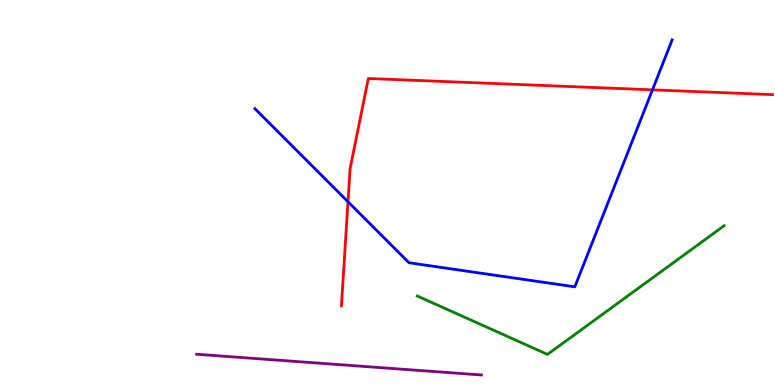[{'lines': ['blue', 'red'], 'intersections': [{'x': 4.49, 'y': 4.76}, {'x': 8.42, 'y': 7.67}]}, {'lines': ['green', 'red'], 'intersections': []}, {'lines': ['purple', 'red'], 'intersections': []}, {'lines': ['blue', 'green'], 'intersections': []}, {'lines': ['blue', 'purple'], 'intersections': []}, {'lines': ['green', 'purple'], 'intersections': []}]